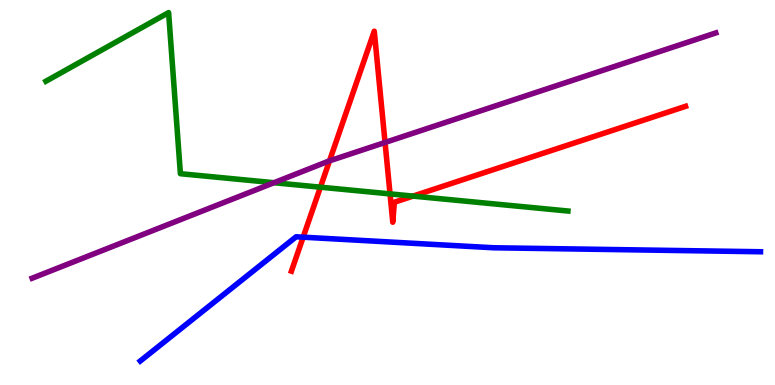[{'lines': ['blue', 'red'], 'intersections': [{'x': 3.91, 'y': 3.84}]}, {'lines': ['green', 'red'], 'intersections': [{'x': 4.13, 'y': 5.14}, {'x': 5.03, 'y': 4.96}, {'x': 5.33, 'y': 4.91}]}, {'lines': ['purple', 'red'], 'intersections': [{'x': 4.25, 'y': 5.82}, {'x': 4.97, 'y': 6.3}]}, {'lines': ['blue', 'green'], 'intersections': []}, {'lines': ['blue', 'purple'], 'intersections': []}, {'lines': ['green', 'purple'], 'intersections': [{'x': 3.54, 'y': 5.25}]}]